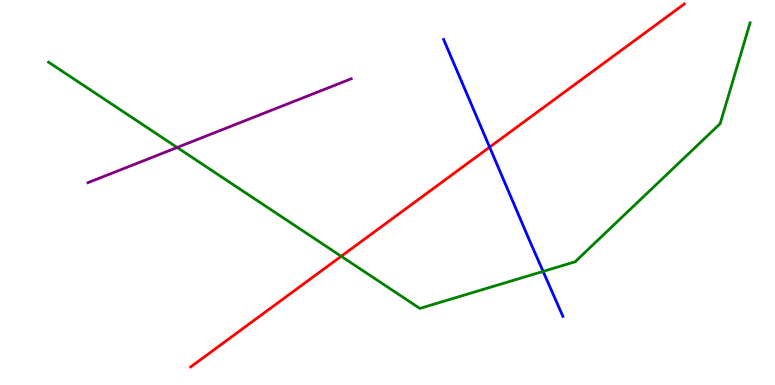[{'lines': ['blue', 'red'], 'intersections': [{'x': 6.32, 'y': 6.18}]}, {'lines': ['green', 'red'], 'intersections': [{'x': 4.4, 'y': 3.34}]}, {'lines': ['purple', 'red'], 'intersections': []}, {'lines': ['blue', 'green'], 'intersections': [{'x': 7.01, 'y': 2.95}]}, {'lines': ['blue', 'purple'], 'intersections': []}, {'lines': ['green', 'purple'], 'intersections': [{'x': 2.29, 'y': 6.17}]}]